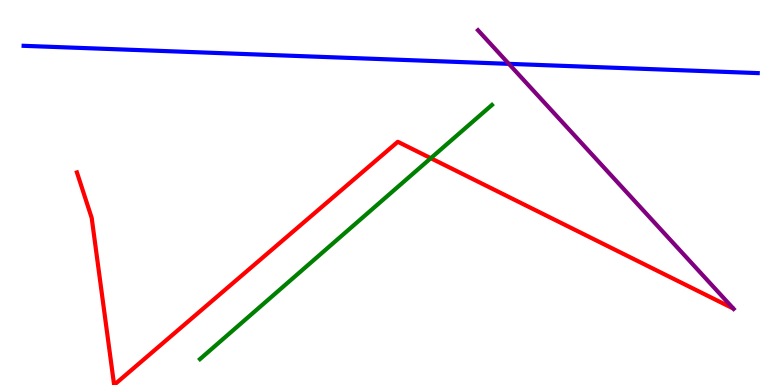[{'lines': ['blue', 'red'], 'intersections': []}, {'lines': ['green', 'red'], 'intersections': [{'x': 5.56, 'y': 5.89}]}, {'lines': ['purple', 'red'], 'intersections': []}, {'lines': ['blue', 'green'], 'intersections': []}, {'lines': ['blue', 'purple'], 'intersections': [{'x': 6.57, 'y': 8.34}]}, {'lines': ['green', 'purple'], 'intersections': []}]